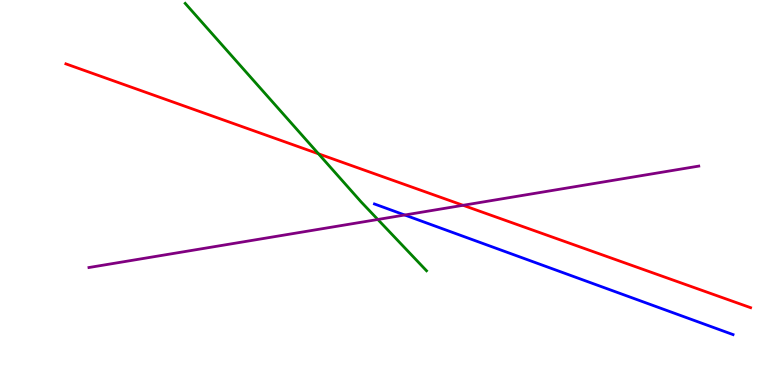[{'lines': ['blue', 'red'], 'intersections': []}, {'lines': ['green', 'red'], 'intersections': [{'x': 4.11, 'y': 6.0}]}, {'lines': ['purple', 'red'], 'intersections': [{'x': 5.98, 'y': 4.67}]}, {'lines': ['blue', 'green'], 'intersections': []}, {'lines': ['blue', 'purple'], 'intersections': [{'x': 5.22, 'y': 4.42}]}, {'lines': ['green', 'purple'], 'intersections': [{'x': 4.87, 'y': 4.3}]}]